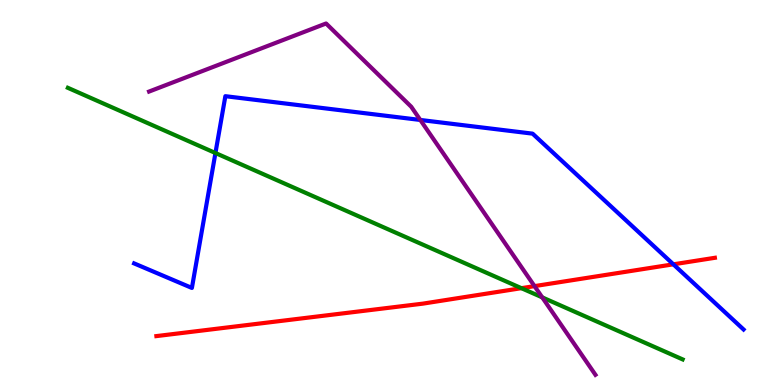[{'lines': ['blue', 'red'], 'intersections': [{'x': 8.69, 'y': 3.13}]}, {'lines': ['green', 'red'], 'intersections': [{'x': 6.73, 'y': 2.51}]}, {'lines': ['purple', 'red'], 'intersections': [{'x': 6.9, 'y': 2.57}]}, {'lines': ['blue', 'green'], 'intersections': [{'x': 2.78, 'y': 6.03}]}, {'lines': ['blue', 'purple'], 'intersections': [{'x': 5.42, 'y': 6.88}]}, {'lines': ['green', 'purple'], 'intersections': [{'x': 7.0, 'y': 2.28}]}]